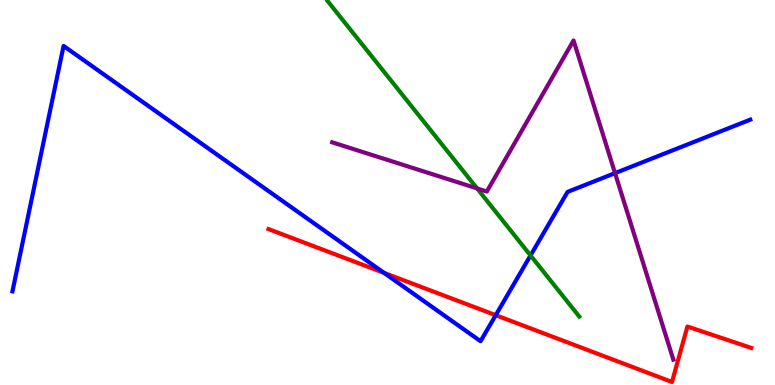[{'lines': ['blue', 'red'], 'intersections': [{'x': 4.96, 'y': 2.91}, {'x': 6.4, 'y': 1.81}]}, {'lines': ['green', 'red'], 'intersections': []}, {'lines': ['purple', 'red'], 'intersections': []}, {'lines': ['blue', 'green'], 'intersections': [{'x': 6.85, 'y': 3.36}]}, {'lines': ['blue', 'purple'], 'intersections': [{'x': 7.94, 'y': 5.5}]}, {'lines': ['green', 'purple'], 'intersections': [{'x': 6.16, 'y': 5.11}]}]